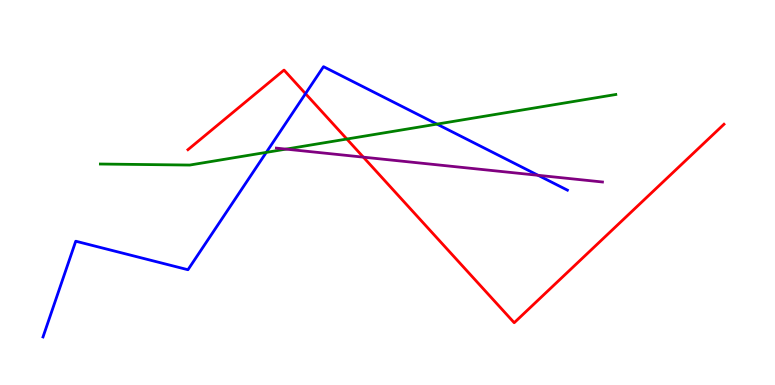[{'lines': ['blue', 'red'], 'intersections': [{'x': 3.94, 'y': 7.57}]}, {'lines': ['green', 'red'], 'intersections': [{'x': 4.48, 'y': 6.39}]}, {'lines': ['purple', 'red'], 'intersections': [{'x': 4.69, 'y': 5.92}]}, {'lines': ['blue', 'green'], 'intersections': [{'x': 3.44, 'y': 6.04}, {'x': 5.64, 'y': 6.78}]}, {'lines': ['blue', 'purple'], 'intersections': [{'x': 6.94, 'y': 5.45}]}, {'lines': ['green', 'purple'], 'intersections': [{'x': 3.69, 'y': 6.13}]}]